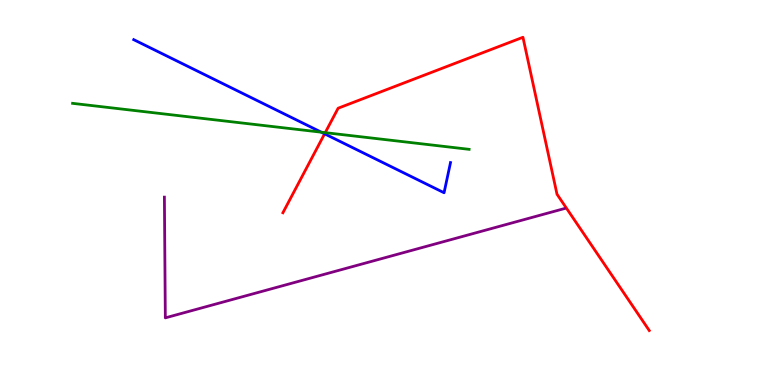[{'lines': ['blue', 'red'], 'intersections': [{'x': 4.19, 'y': 6.52}]}, {'lines': ['green', 'red'], 'intersections': [{'x': 4.2, 'y': 6.55}]}, {'lines': ['purple', 'red'], 'intersections': []}, {'lines': ['blue', 'green'], 'intersections': [{'x': 4.15, 'y': 6.57}]}, {'lines': ['blue', 'purple'], 'intersections': []}, {'lines': ['green', 'purple'], 'intersections': []}]